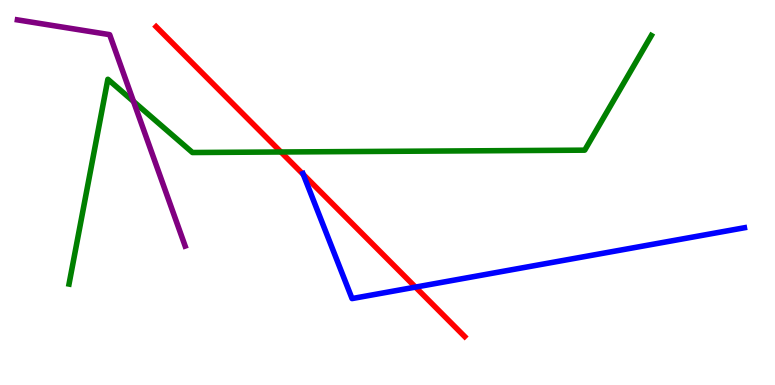[{'lines': ['blue', 'red'], 'intersections': [{'x': 3.91, 'y': 5.47}, {'x': 5.36, 'y': 2.54}]}, {'lines': ['green', 'red'], 'intersections': [{'x': 3.62, 'y': 6.05}]}, {'lines': ['purple', 'red'], 'intersections': []}, {'lines': ['blue', 'green'], 'intersections': []}, {'lines': ['blue', 'purple'], 'intersections': []}, {'lines': ['green', 'purple'], 'intersections': [{'x': 1.72, 'y': 7.36}]}]